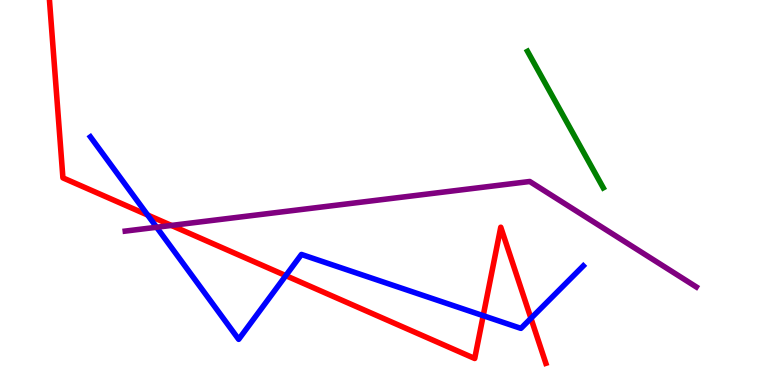[{'lines': ['blue', 'red'], 'intersections': [{'x': 1.91, 'y': 4.41}, {'x': 3.69, 'y': 2.84}, {'x': 6.23, 'y': 1.8}, {'x': 6.85, 'y': 1.73}]}, {'lines': ['green', 'red'], 'intersections': []}, {'lines': ['purple', 'red'], 'intersections': [{'x': 2.21, 'y': 4.14}]}, {'lines': ['blue', 'green'], 'intersections': []}, {'lines': ['blue', 'purple'], 'intersections': [{'x': 2.02, 'y': 4.1}]}, {'lines': ['green', 'purple'], 'intersections': []}]